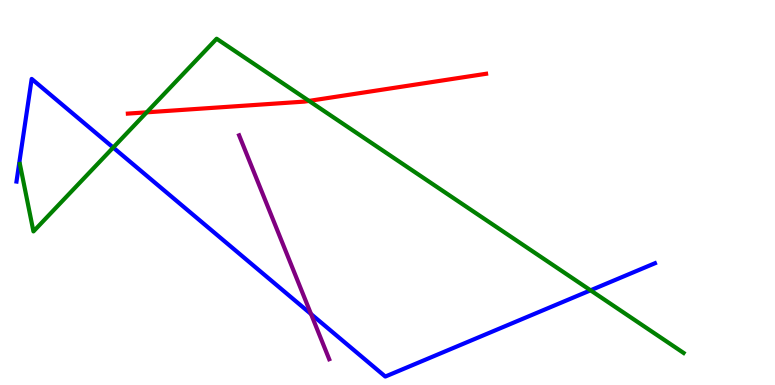[{'lines': ['blue', 'red'], 'intersections': []}, {'lines': ['green', 'red'], 'intersections': [{'x': 1.89, 'y': 7.08}, {'x': 3.99, 'y': 7.38}]}, {'lines': ['purple', 'red'], 'intersections': []}, {'lines': ['blue', 'green'], 'intersections': [{'x': 1.46, 'y': 6.17}, {'x': 7.62, 'y': 2.46}]}, {'lines': ['blue', 'purple'], 'intersections': [{'x': 4.01, 'y': 1.84}]}, {'lines': ['green', 'purple'], 'intersections': []}]